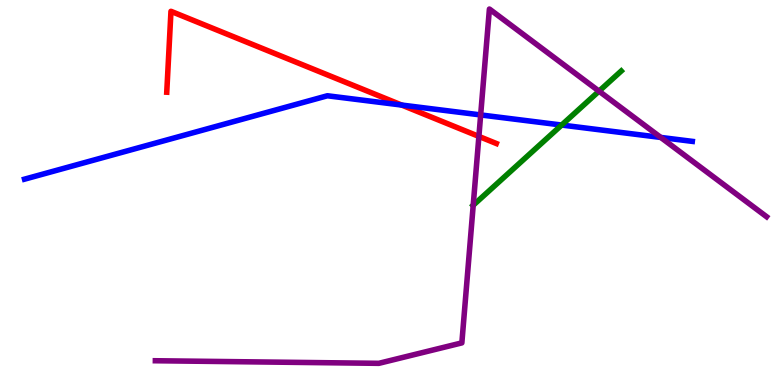[{'lines': ['blue', 'red'], 'intersections': [{'x': 5.18, 'y': 7.27}]}, {'lines': ['green', 'red'], 'intersections': []}, {'lines': ['purple', 'red'], 'intersections': [{'x': 6.18, 'y': 6.46}]}, {'lines': ['blue', 'green'], 'intersections': [{'x': 7.25, 'y': 6.75}]}, {'lines': ['blue', 'purple'], 'intersections': [{'x': 6.2, 'y': 7.01}, {'x': 8.53, 'y': 6.43}]}, {'lines': ['green', 'purple'], 'intersections': [{'x': 6.11, 'y': 4.67}, {'x': 7.73, 'y': 7.63}]}]